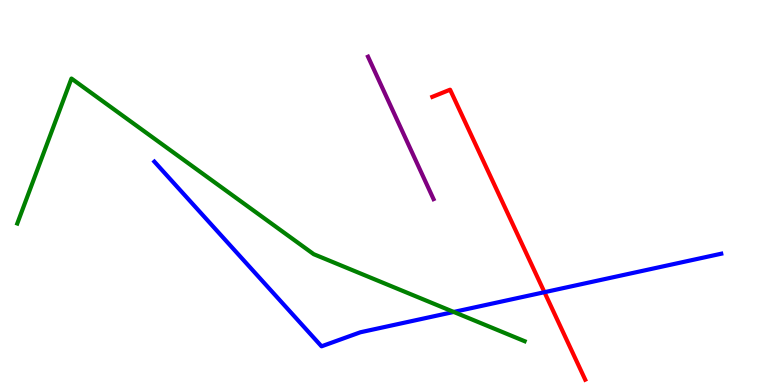[{'lines': ['blue', 'red'], 'intersections': [{'x': 7.03, 'y': 2.41}]}, {'lines': ['green', 'red'], 'intersections': []}, {'lines': ['purple', 'red'], 'intersections': []}, {'lines': ['blue', 'green'], 'intersections': [{'x': 5.85, 'y': 1.9}]}, {'lines': ['blue', 'purple'], 'intersections': []}, {'lines': ['green', 'purple'], 'intersections': []}]